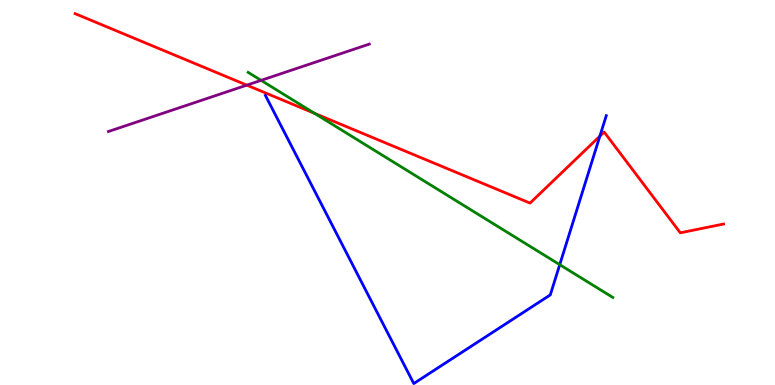[{'lines': ['blue', 'red'], 'intersections': [{'x': 7.74, 'y': 6.46}]}, {'lines': ['green', 'red'], 'intersections': [{'x': 4.06, 'y': 7.06}]}, {'lines': ['purple', 'red'], 'intersections': [{'x': 3.18, 'y': 7.79}]}, {'lines': ['blue', 'green'], 'intersections': [{'x': 7.22, 'y': 3.13}]}, {'lines': ['blue', 'purple'], 'intersections': []}, {'lines': ['green', 'purple'], 'intersections': [{'x': 3.37, 'y': 7.91}]}]